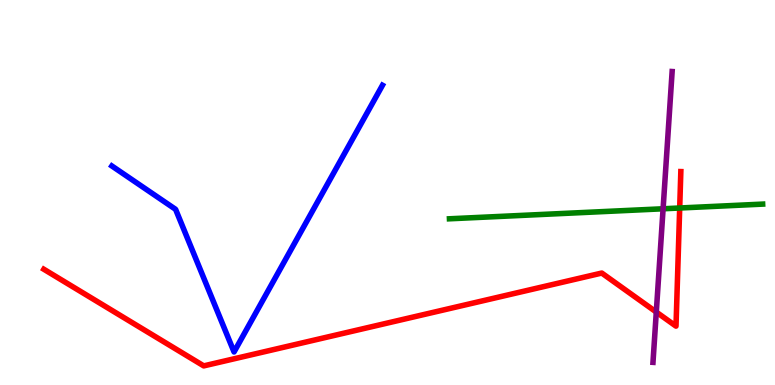[{'lines': ['blue', 'red'], 'intersections': []}, {'lines': ['green', 'red'], 'intersections': [{'x': 8.77, 'y': 4.6}]}, {'lines': ['purple', 'red'], 'intersections': [{'x': 8.47, 'y': 1.89}]}, {'lines': ['blue', 'green'], 'intersections': []}, {'lines': ['blue', 'purple'], 'intersections': []}, {'lines': ['green', 'purple'], 'intersections': [{'x': 8.56, 'y': 4.58}]}]